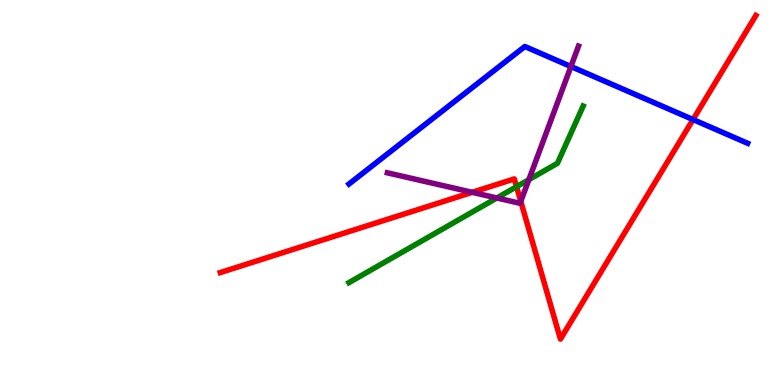[{'lines': ['blue', 'red'], 'intersections': [{'x': 8.94, 'y': 6.89}]}, {'lines': ['green', 'red'], 'intersections': [{'x': 6.67, 'y': 5.15}]}, {'lines': ['purple', 'red'], 'intersections': [{'x': 6.09, 'y': 5.0}, {'x': 6.72, 'y': 4.77}]}, {'lines': ['blue', 'green'], 'intersections': []}, {'lines': ['blue', 'purple'], 'intersections': [{'x': 7.37, 'y': 8.27}]}, {'lines': ['green', 'purple'], 'intersections': [{'x': 6.41, 'y': 4.86}, {'x': 6.82, 'y': 5.33}]}]